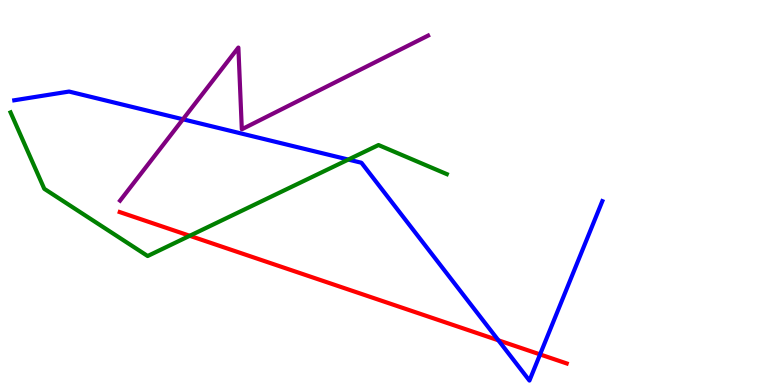[{'lines': ['blue', 'red'], 'intersections': [{'x': 6.43, 'y': 1.16}, {'x': 6.97, 'y': 0.794}]}, {'lines': ['green', 'red'], 'intersections': [{'x': 2.45, 'y': 3.88}]}, {'lines': ['purple', 'red'], 'intersections': []}, {'lines': ['blue', 'green'], 'intersections': [{'x': 4.49, 'y': 5.86}]}, {'lines': ['blue', 'purple'], 'intersections': [{'x': 2.36, 'y': 6.9}]}, {'lines': ['green', 'purple'], 'intersections': []}]